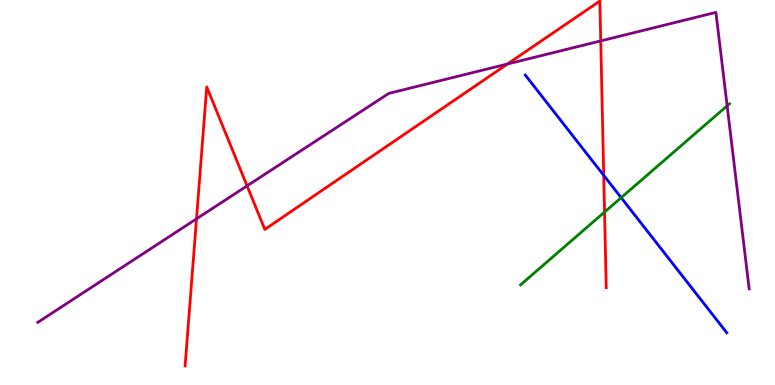[{'lines': ['blue', 'red'], 'intersections': [{'x': 7.79, 'y': 5.44}]}, {'lines': ['green', 'red'], 'intersections': [{'x': 7.8, 'y': 4.49}]}, {'lines': ['purple', 'red'], 'intersections': [{'x': 2.54, 'y': 4.32}, {'x': 3.19, 'y': 5.17}, {'x': 6.55, 'y': 8.34}, {'x': 7.75, 'y': 8.94}]}, {'lines': ['blue', 'green'], 'intersections': [{'x': 8.01, 'y': 4.87}]}, {'lines': ['blue', 'purple'], 'intersections': []}, {'lines': ['green', 'purple'], 'intersections': [{'x': 9.38, 'y': 7.25}]}]